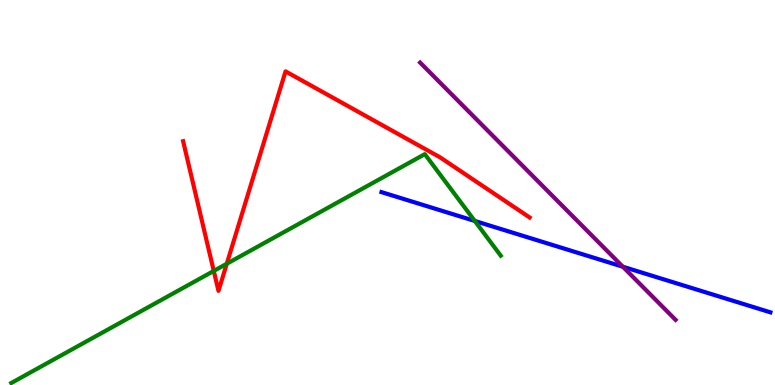[{'lines': ['blue', 'red'], 'intersections': []}, {'lines': ['green', 'red'], 'intersections': [{'x': 2.76, 'y': 2.96}, {'x': 2.93, 'y': 3.15}]}, {'lines': ['purple', 'red'], 'intersections': []}, {'lines': ['blue', 'green'], 'intersections': [{'x': 6.13, 'y': 4.26}]}, {'lines': ['blue', 'purple'], 'intersections': [{'x': 8.04, 'y': 3.07}]}, {'lines': ['green', 'purple'], 'intersections': []}]